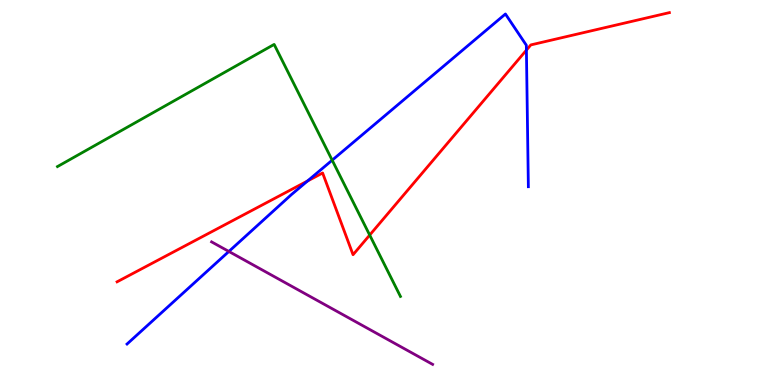[{'lines': ['blue', 'red'], 'intersections': [{'x': 3.97, 'y': 5.3}, {'x': 6.79, 'y': 8.7}]}, {'lines': ['green', 'red'], 'intersections': [{'x': 4.77, 'y': 3.89}]}, {'lines': ['purple', 'red'], 'intersections': []}, {'lines': ['blue', 'green'], 'intersections': [{'x': 4.29, 'y': 5.84}]}, {'lines': ['blue', 'purple'], 'intersections': [{'x': 2.95, 'y': 3.47}]}, {'lines': ['green', 'purple'], 'intersections': []}]